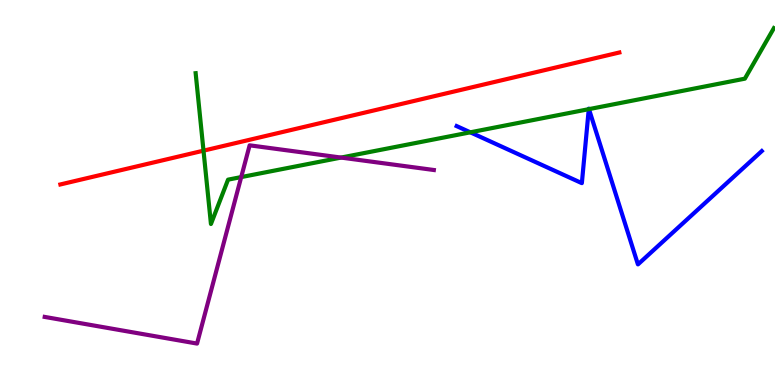[{'lines': ['blue', 'red'], 'intersections': []}, {'lines': ['green', 'red'], 'intersections': [{'x': 2.63, 'y': 6.09}]}, {'lines': ['purple', 'red'], 'intersections': []}, {'lines': ['blue', 'green'], 'intersections': [{'x': 6.07, 'y': 6.56}, {'x': 7.6, 'y': 7.16}, {'x': 7.6, 'y': 7.17}]}, {'lines': ['blue', 'purple'], 'intersections': []}, {'lines': ['green', 'purple'], 'intersections': [{'x': 3.11, 'y': 5.4}, {'x': 4.4, 'y': 5.91}]}]